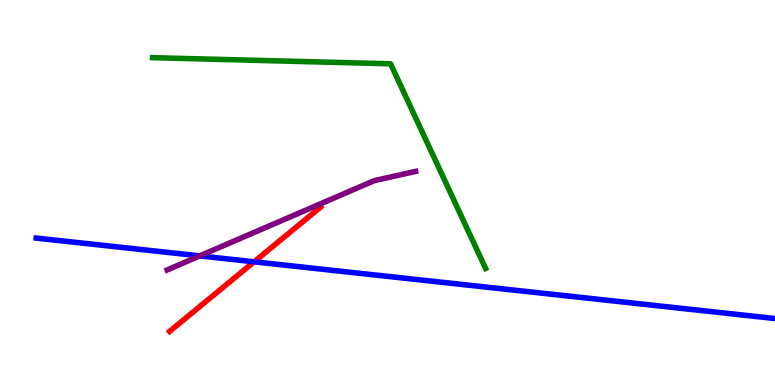[{'lines': ['blue', 'red'], 'intersections': [{'x': 3.28, 'y': 3.2}]}, {'lines': ['green', 'red'], 'intersections': []}, {'lines': ['purple', 'red'], 'intersections': []}, {'lines': ['blue', 'green'], 'intersections': []}, {'lines': ['blue', 'purple'], 'intersections': [{'x': 2.58, 'y': 3.35}]}, {'lines': ['green', 'purple'], 'intersections': []}]